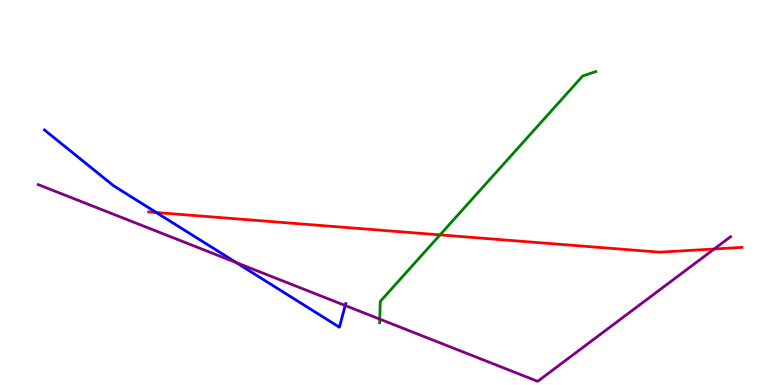[{'lines': ['blue', 'red'], 'intersections': [{'x': 2.02, 'y': 4.48}]}, {'lines': ['green', 'red'], 'intersections': [{'x': 5.68, 'y': 3.9}]}, {'lines': ['purple', 'red'], 'intersections': [{'x': 9.22, 'y': 3.53}]}, {'lines': ['blue', 'green'], 'intersections': []}, {'lines': ['blue', 'purple'], 'intersections': [{'x': 3.05, 'y': 3.18}, {'x': 4.45, 'y': 2.06}]}, {'lines': ['green', 'purple'], 'intersections': [{'x': 4.9, 'y': 1.71}]}]